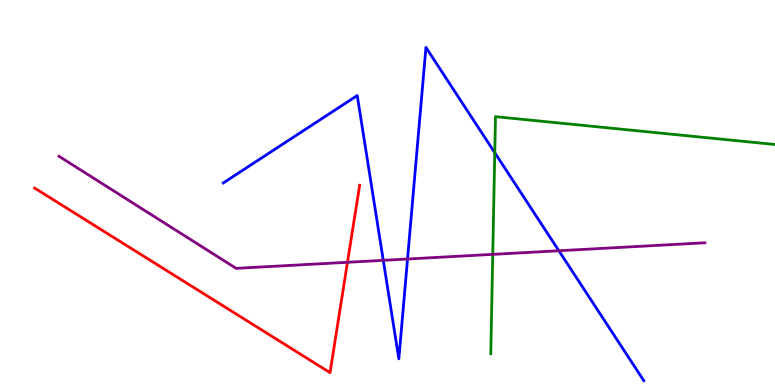[{'lines': ['blue', 'red'], 'intersections': []}, {'lines': ['green', 'red'], 'intersections': []}, {'lines': ['purple', 'red'], 'intersections': [{'x': 4.48, 'y': 3.19}]}, {'lines': ['blue', 'green'], 'intersections': [{'x': 6.38, 'y': 6.03}]}, {'lines': ['blue', 'purple'], 'intersections': [{'x': 4.95, 'y': 3.24}, {'x': 5.26, 'y': 3.27}, {'x': 7.21, 'y': 3.49}]}, {'lines': ['green', 'purple'], 'intersections': [{'x': 6.36, 'y': 3.39}]}]